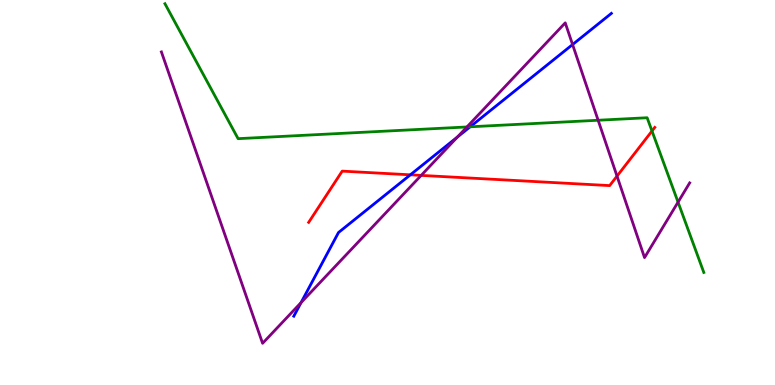[{'lines': ['blue', 'red'], 'intersections': [{'x': 5.29, 'y': 5.46}]}, {'lines': ['green', 'red'], 'intersections': [{'x': 8.41, 'y': 6.6}]}, {'lines': ['purple', 'red'], 'intersections': [{'x': 5.43, 'y': 5.44}, {'x': 7.96, 'y': 5.43}]}, {'lines': ['blue', 'green'], 'intersections': [{'x': 6.07, 'y': 6.71}]}, {'lines': ['blue', 'purple'], 'intersections': [{'x': 3.88, 'y': 2.14}, {'x': 5.9, 'y': 6.44}, {'x': 7.39, 'y': 8.84}]}, {'lines': ['green', 'purple'], 'intersections': [{'x': 6.02, 'y': 6.7}, {'x': 7.72, 'y': 6.88}, {'x': 8.75, 'y': 4.75}]}]